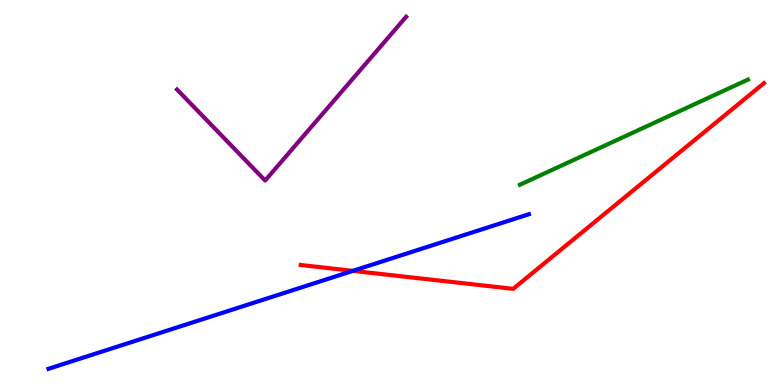[{'lines': ['blue', 'red'], 'intersections': [{'x': 4.55, 'y': 2.96}]}, {'lines': ['green', 'red'], 'intersections': []}, {'lines': ['purple', 'red'], 'intersections': []}, {'lines': ['blue', 'green'], 'intersections': []}, {'lines': ['blue', 'purple'], 'intersections': []}, {'lines': ['green', 'purple'], 'intersections': []}]